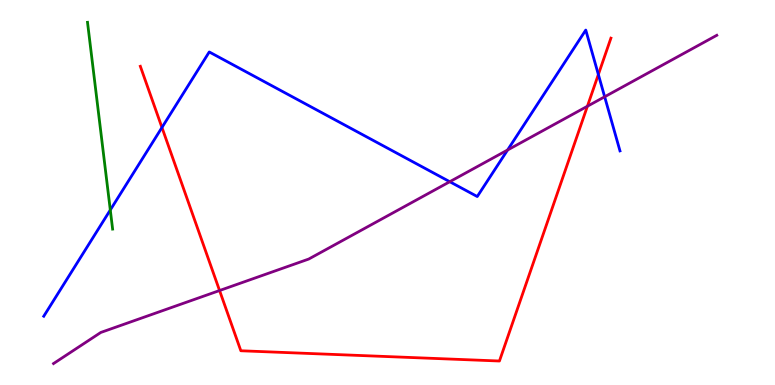[{'lines': ['blue', 'red'], 'intersections': [{'x': 2.09, 'y': 6.69}, {'x': 7.72, 'y': 8.06}]}, {'lines': ['green', 'red'], 'intersections': []}, {'lines': ['purple', 'red'], 'intersections': [{'x': 2.83, 'y': 2.45}, {'x': 7.58, 'y': 7.24}]}, {'lines': ['blue', 'green'], 'intersections': [{'x': 1.42, 'y': 4.55}]}, {'lines': ['blue', 'purple'], 'intersections': [{'x': 5.8, 'y': 5.28}, {'x': 6.55, 'y': 6.1}, {'x': 7.8, 'y': 7.49}]}, {'lines': ['green', 'purple'], 'intersections': []}]